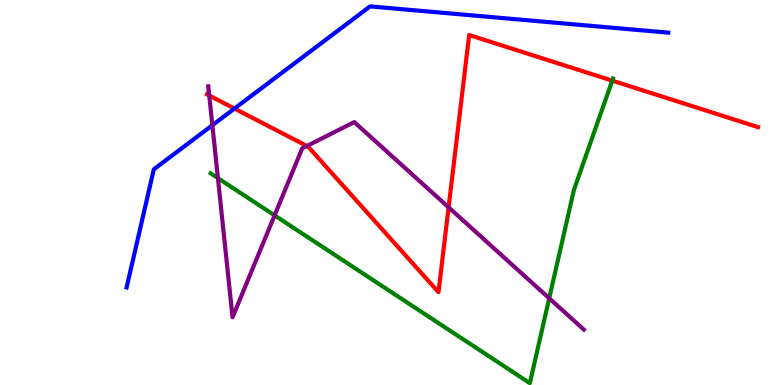[{'lines': ['blue', 'red'], 'intersections': [{'x': 3.03, 'y': 7.18}]}, {'lines': ['green', 'red'], 'intersections': [{'x': 7.9, 'y': 7.91}]}, {'lines': ['purple', 'red'], 'intersections': [{'x': 2.7, 'y': 7.52}, {'x': 3.96, 'y': 6.21}, {'x': 5.79, 'y': 4.61}]}, {'lines': ['blue', 'green'], 'intersections': []}, {'lines': ['blue', 'purple'], 'intersections': [{'x': 2.74, 'y': 6.75}]}, {'lines': ['green', 'purple'], 'intersections': [{'x': 2.81, 'y': 5.37}, {'x': 3.54, 'y': 4.41}, {'x': 7.09, 'y': 2.25}]}]